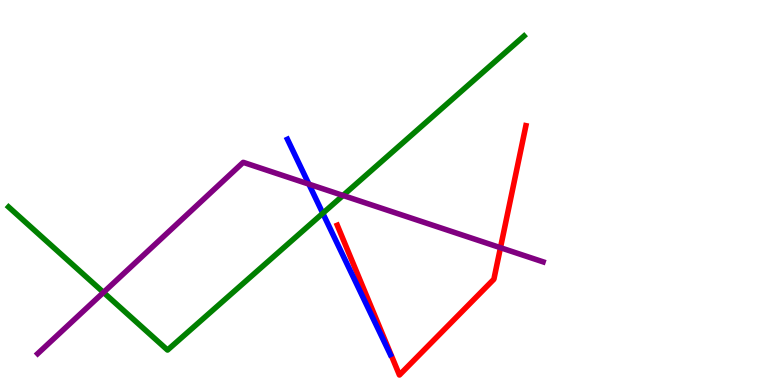[{'lines': ['blue', 'red'], 'intersections': []}, {'lines': ['green', 'red'], 'intersections': []}, {'lines': ['purple', 'red'], 'intersections': [{'x': 6.46, 'y': 3.57}]}, {'lines': ['blue', 'green'], 'intersections': [{'x': 4.17, 'y': 4.46}]}, {'lines': ['blue', 'purple'], 'intersections': [{'x': 3.99, 'y': 5.22}]}, {'lines': ['green', 'purple'], 'intersections': [{'x': 1.34, 'y': 2.41}, {'x': 4.43, 'y': 4.92}]}]